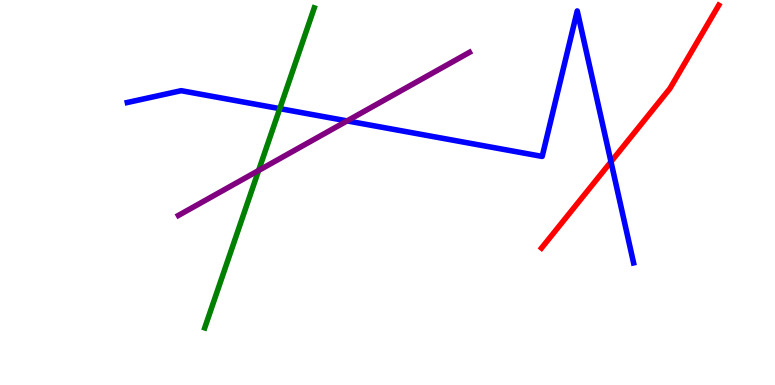[{'lines': ['blue', 'red'], 'intersections': [{'x': 7.88, 'y': 5.8}]}, {'lines': ['green', 'red'], 'intersections': []}, {'lines': ['purple', 'red'], 'intersections': []}, {'lines': ['blue', 'green'], 'intersections': [{'x': 3.61, 'y': 7.18}]}, {'lines': ['blue', 'purple'], 'intersections': [{'x': 4.48, 'y': 6.86}]}, {'lines': ['green', 'purple'], 'intersections': [{'x': 3.34, 'y': 5.57}]}]